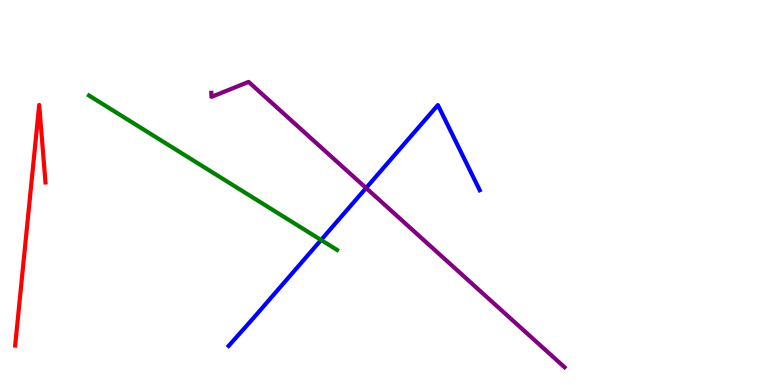[{'lines': ['blue', 'red'], 'intersections': []}, {'lines': ['green', 'red'], 'intersections': []}, {'lines': ['purple', 'red'], 'intersections': []}, {'lines': ['blue', 'green'], 'intersections': [{'x': 4.14, 'y': 3.77}]}, {'lines': ['blue', 'purple'], 'intersections': [{'x': 4.72, 'y': 5.12}]}, {'lines': ['green', 'purple'], 'intersections': []}]